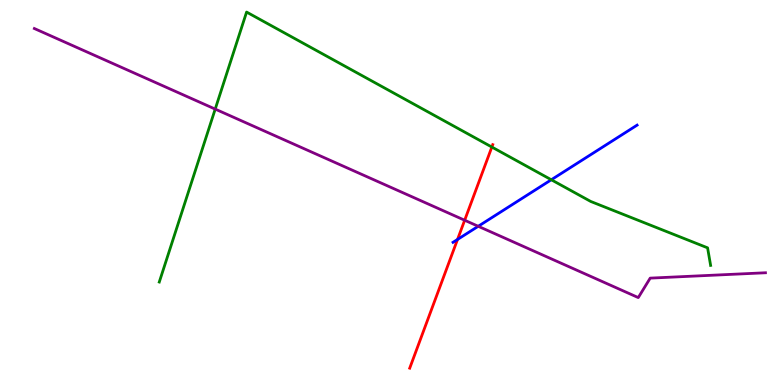[{'lines': ['blue', 'red'], 'intersections': [{'x': 5.9, 'y': 3.78}]}, {'lines': ['green', 'red'], 'intersections': [{'x': 6.35, 'y': 6.18}]}, {'lines': ['purple', 'red'], 'intersections': [{'x': 6.0, 'y': 4.28}]}, {'lines': ['blue', 'green'], 'intersections': [{'x': 7.11, 'y': 5.33}]}, {'lines': ['blue', 'purple'], 'intersections': [{'x': 6.17, 'y': 4.12}]}, {'lines': ['green', 'purple'], 'intersections': [{'x': 2.78, 'y': 7.17}]}]